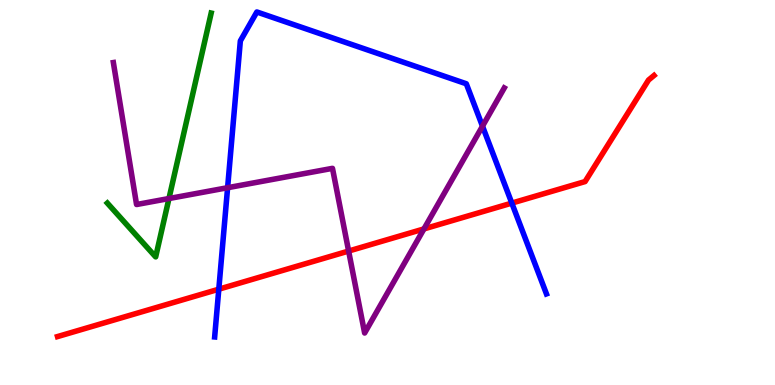[{'lines': ['blue', 'red'], 'intersections': [{'x': 2.82, 'y': 2.49}, {'x': 6.6, 'y': 4.72}]}, {'lines': ['green', 'red'], 'intersections': []}, {'lines': ['purple', 'red'], 'intersections': [{'x': 4.5, 'y': 3.48}, {'x': 5.47, 'y': 4.05}]}, {'lines': ['blue', 'green'], 'intersections': []}, {'lines': ['blue', 'purple'], 'intersections': [{'x': 2.94, 'y': 5.12}, {'x': 6.23, 'y': 6.72}]}, {'lines': ['green', 'purple'], 'intersections': [{'x': 2.18, 'y': 4.84}]}]